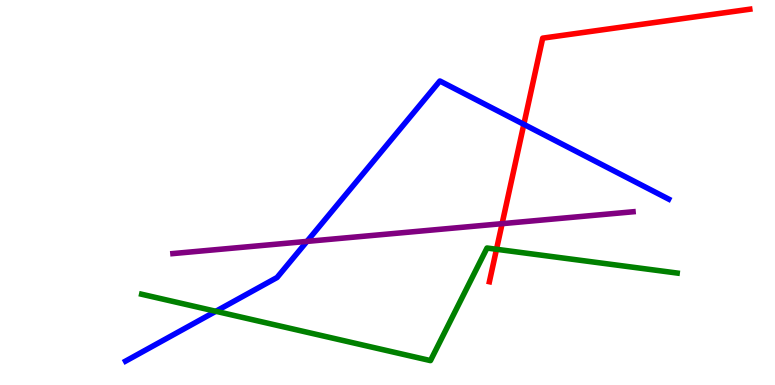[{'lines': ['blue', 'red'], 'intersections': [{'x': 6.76, 'y': 6.77}]}, {'lines': ['green', 'red'], 'intersections': [{'x': 6.41, 'y': 3.53}]}, {'lines': ['purple', 'red'], 'intersections': [{'x': 6.48, 'y': 4.19}]}, {'lines': ['blue', 'green'], 'intersections': [{'x': 2.79, 'y': 1.91}]}, {'lines': ['blue', 'purple'], 'intersections': [{'x': 3.96, 'y': 3.73}]}, {'lines': ['green', 'purple'], 'intersections': []}]